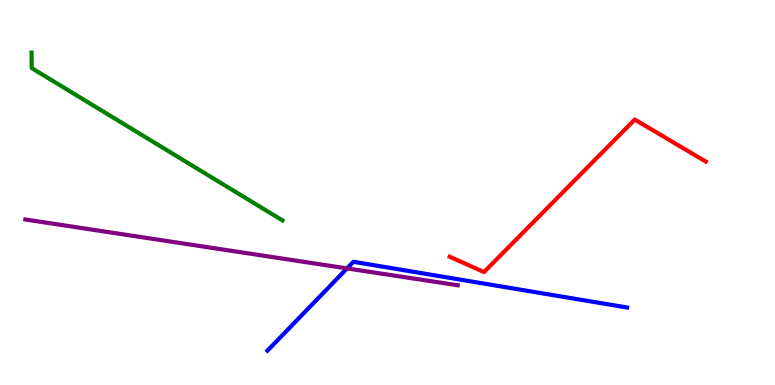[{'lines': ['blue', 'red'], 'intersections': []}, {'lines': ['green', 'red'], 'intersections': []}, {'lines': ['purple', 'red'], 'intersections': []}, {'lines': ['blue', 'green'], 'intersections': []}, {'lines': ['blue', 'purple'], 'intersections': [{'x': 4.48, 'y': 3.03}]}, {'lines': ['green', 'purple'], 'intersections': []}]